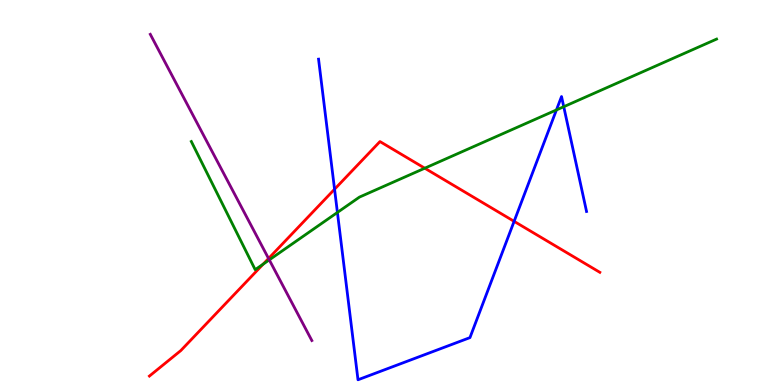[{'lines': ['blue', 'red'], 'intersections': [{'x': 4.32, 'y': 5.09}, {'x': 6.63, 'y': 4.25}]}, {'lines': ['green', 'red'], 'intersections': [{'x': 3.4, 'y': 3.14}, {'x': 5.48, 'y': 5.63}]}, {'lines': ['purple', 'red'], 'intersections': [{'x': 3.47, 'y': 3.29}]}, {'lines': ['blue', 'green'], 'intersections': [{'x': 4.35, 'y': 4.48}, {'x': 7.18, 'y': 7.14}, {'x': 7.27, 'y': 7.23}]}, {'lines': ['blue', 'purple'], 'intersections': []}, {'lines': ['green', 'purple'], 'intersections': [{'x': 3.47, 'y': 3.25}]}]